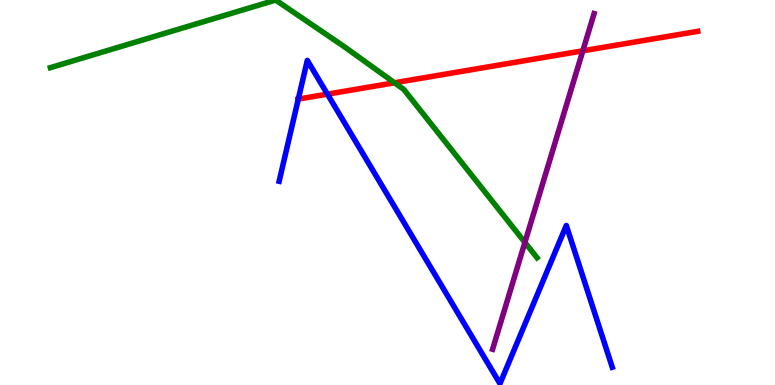[{'lines': ['blue', 'red'], 'intersections': [{'x': 3.85, 'y': 7.43}, {'x': 4.23, 'y': 7.55}]}, {'lines': ['green', 'red'], 'intersections': [{'x': 5.09, 'y': 7.85}]}, {'lines': ['purple', 'red'], 'intersections': [{'x': 7.52, 'y': 8.68}]}, {'lines': ['blue', 'green'], 'intersections': []}, {'lines': ['blue', 'purple'], 'intersections': []}, {'lines': ['green', 'purple'], 'intersections': [{'x': 6.77, 'y': 3.7}]}]